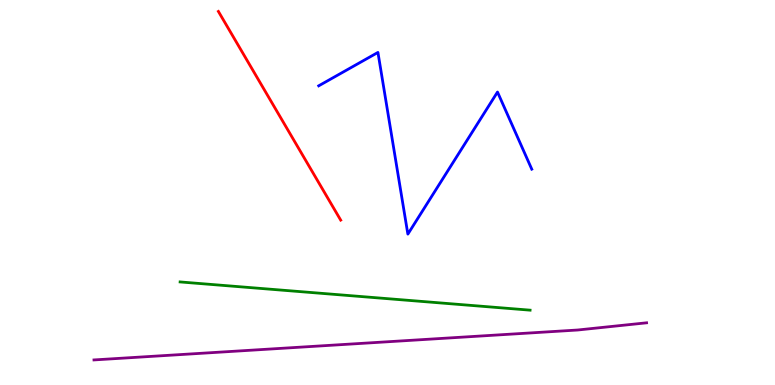[{'lines': ['blue', 'red'], 'intersections': []}, {'lines': ['green', 'red'], 'intersections': []}, {'lines': ['purple', 'red'], 'intersections': []}, {'lines': ['blue', 'green'], 'intersections': []}, {'lines': ['blue', 'purple'], 'intersections': []}, {'lines': ['green', 'purple'], 'intersections': []}]